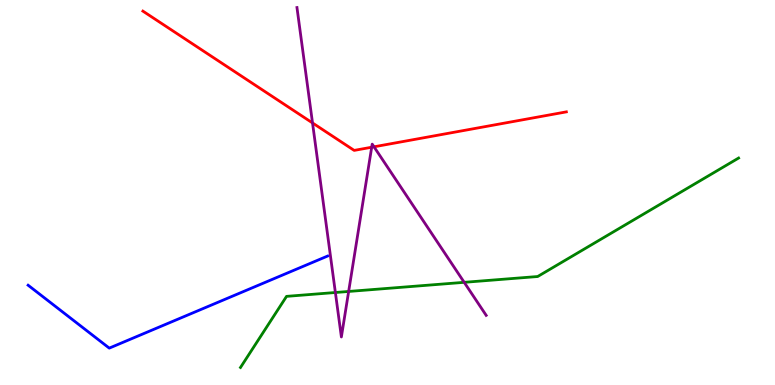[{'lines': ['blue', 'red'], 'intersections': []}, {'lines': ['green', 'red'], 'intersections': []}, {'lines': ['purple', 'red'], 'intersections': [{'x': 4.03, 'y': 6.81}, {'x': 4.8, 'y': 6.18}, {'x': 4.83, 'y': 6.19}]}, {'lines': ['blue', 'green'], 'intersections': []}, {'lines': ['blue', 'purple'], 'intersections': []}, {'lines': ['green', 'purple'], 'intersections': [{'x': 4.33, 'y': 2.4}, {'x': 4.5, 'y': 2.43}, {'x': 5.99, 'y': 2.67}]}]